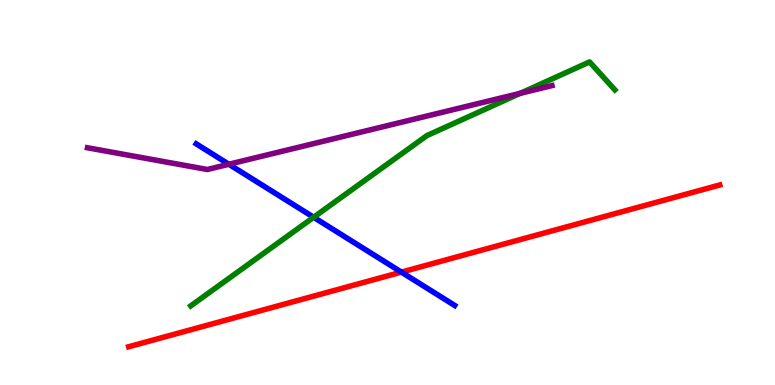[{'lines': ['blue', 'red'], 'intersections': [{'x': 5.18, 'y': 2.93}]}, {'lines': ['green', 'red'], 'intersections': []}, {'lines': ['purple', 'red'], 'intersections': []}, {'lines': ['blue', 'green'], 'intersections': [{'x': 4.05, 'y': 4.36}]}, {'lines': ['blue', 'purple'], 'intersections': [{'x': 2.95, 'y': 5.73}]}, {'lines': ['green', 'purple'], 'intersections': [{'x': 6.71, 'y': 7.58}]}]